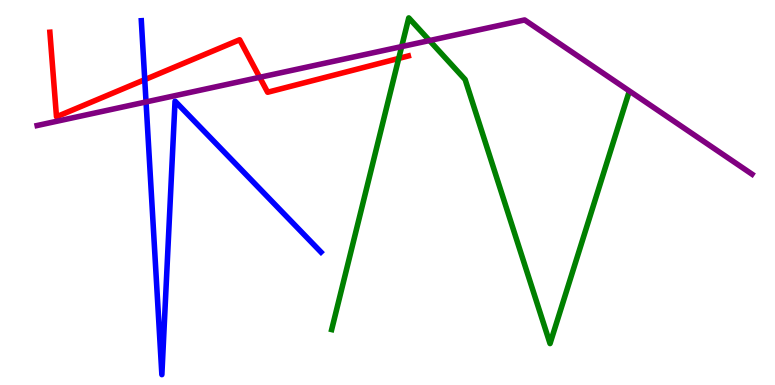[{'lines': ['blue', 'red'], 'intersections': [{'x': 1.87, 'y': 7.93}]}, {'lines': ['green', 'red'], 'intersections': [{'x': 5.14, 'y': 8.48}]}, {'lines': ['purple', 'red'], 'intersections': [{'x': 3.35, 'y': 7.99}]}, {'lines': ['blue', 'green'], 'intersections': []}, {'lines': ['blue', 'purple'], 'intersections': [{'x': 1.88, 'y': 7.35}]}, {'lines': ['green', 'purple'], 'intersections': [{'x': 5.18, 'y': 8.79}, {'x': 5.54, 'y': 8.95}]}]